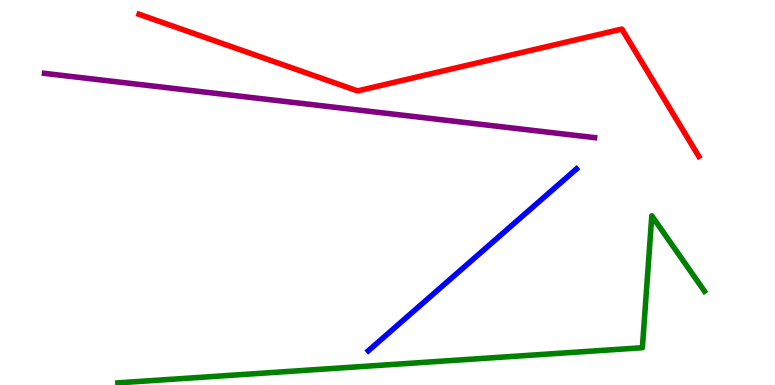[{'lines': ['blue', 'red'], 'intersections': []}, {'lines': ['green', 'red'], 'intersections': []}, {'lines': ['purple', 'red'], 'intersections': []}, {'lines': ['blue', 'green'], 'intersections': []}, {'lines': ['blue', 'purple'], 'intersections': []}, {'lines': ['green', 'purple'], 'intersections': []}]